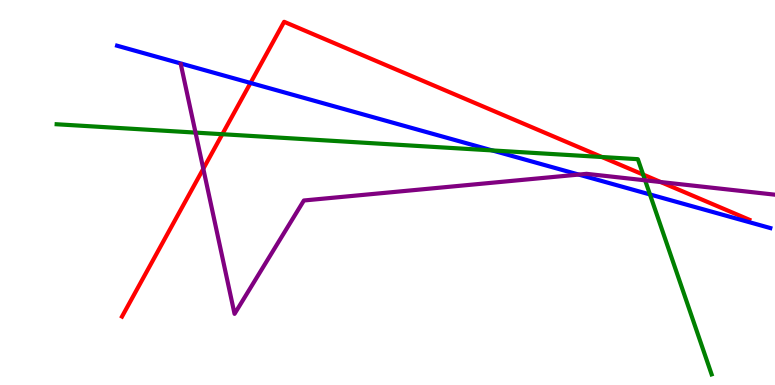[{'lines': ['blue', 'red'], 'intersections': [{'x': 3.23, 'y': 7.85}]}, {'lines': ['green', 'red'], 'intersections': [{'x': 2.87, 'y': 6.51}, {'x': 7.77, 'y': 5.92}, {'x': 8.3, 'y': 5.47}]}, {'lines': ['purple', 'red'], 'intersections': [{'x': 2.62, 'y': 5.62}, {'x': 8.53, 'y': 5.27}]}, {'lines': ['blue', 'green'], 'intersections': [{'x': 6.35, 'y': 6.09}, {'x': 8.39, 'y': 4.95}]}, {'lines': ['blue', 'purple'], 'intersections': [{'x': 7.47, 'y': 5.47}]}, {'lines': ['green', 'purple'], 'intersections': [{'x': 2.52, 'y': 6.56}, {'x': 8.32, 'y': 5.32}]}]